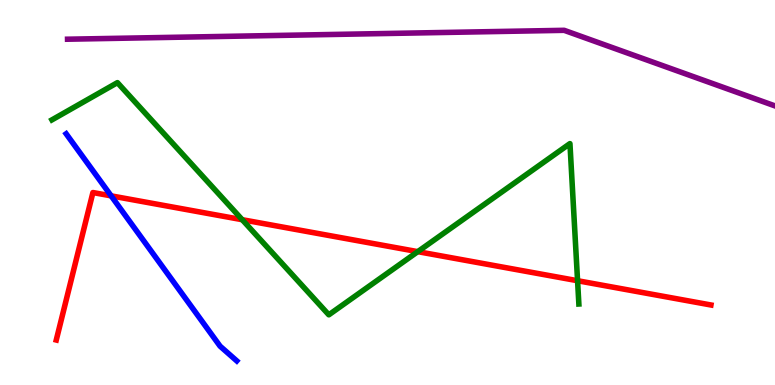[{'lines': ['blue', 'red'], 'intersections': [{'x': 1.43, 'y': 4.91}]}, {'lines': ['green', 'red'], 'intersections': [{'x': 3.13, 'y': 4.29}, {'x': 5.39, 'y': 3.46}, {'x': 7.45, 'y': 2.71}]}, {'lines': ['purple', 'red'], 'intersections': []}, {'lines': ['blue', 'green'], 'intersections': []}, {'lines': ['blue', 'purple'], 'intersections': []}, {'lines': ['green', 'purple'], 'intersections': []}]